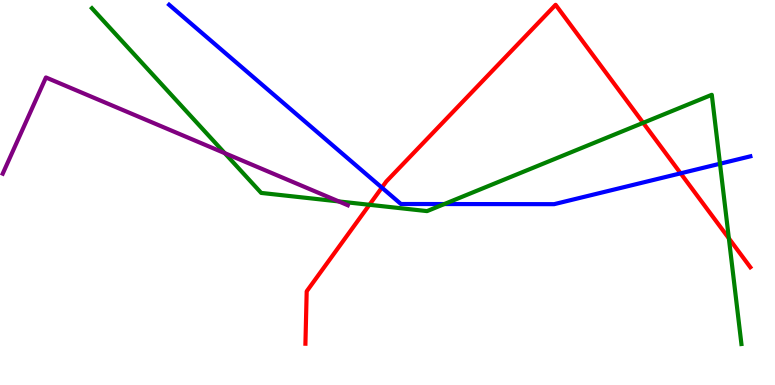[{'lines': ['blue', 'red'], 'intersections': [{'x': 4.93, 'y': 5.13}, {'x': 8.78, 'y': 5.5}]}, {'lines': ['green', 'red'], 'intersections': [{'x': 4.77, 'y': 4.68}, {'x': 8.3, 'y': 6.81}, {'x': 9.4, 'y': 3.81}]}, {'lines': ['purple', 'red'], 'intersections': []}, {'lines': ['blue', 'green'], 'intersections': [{'x': 5.73, 'y': 4.7}, {'x': 9.29, 'y': 5.75}]}, {'lines': ['blue', 'purple'], 'intersections': []}, {'lines': ['green', 'purple'], 'intersections': [{'x': 2.9, 'y': 6.02}, {'x': 4.37, 'y': 4.77}]}]